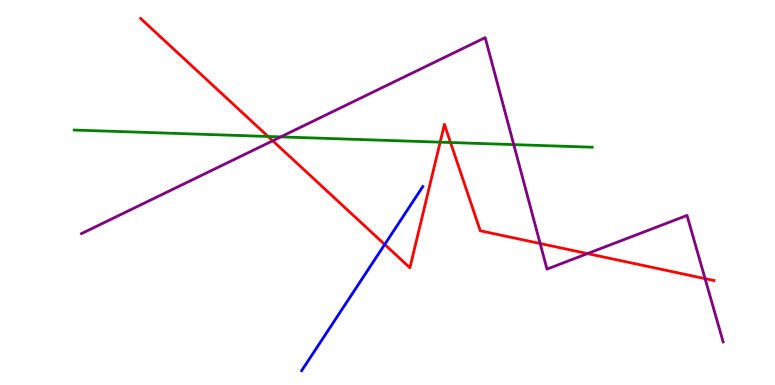[{'lines': ['blue', 'red'], 'intersections': [{'x': 4.96, 'y': 3.65}]}, {'lines': ['green', 'red'], 'intersections': [{'x': 3.46, 'y': 6.46}, {'x': 5.68, 'y': 6.31}, {'x': 5.81, 'y': 6.3}]}, {'lines': ['purple', 'red'], 'intersections': [{'x': 3.52, 'y': 6.34}, {'x': 6.97, 'y': 3.67}, {'x': 7.58, 'y': 3.41}, {'x': 9.1, 'y': 2.76}]}, {'lines': ['blue', 'green'], 'intersections': []}, {'lines': ['blue', 'purple'], 'intersections': []}, {'lines': ['green', 'purple'], 'intersections': [{'x': 3.62, 'y': 6.44}, {'x': 6.63, 'y': 6.24}]}]